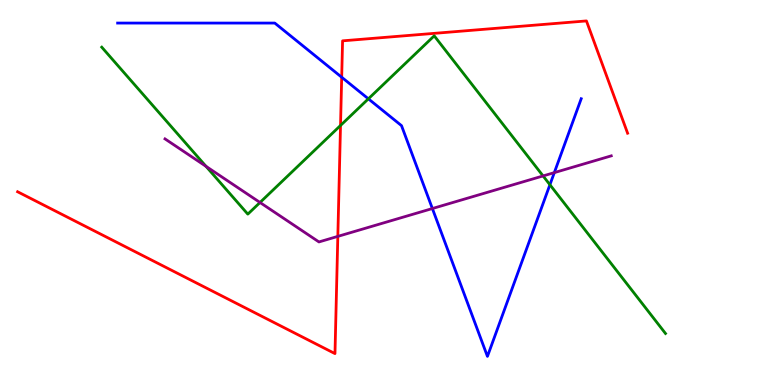[{'lines': ['blue', 'red'], 'intersections': [{'x': 4.41, 'y': 7.99}]}, {'lines': ['green', 'red'], 'intersections': [{'x': 4.39, 'y': 6.74}]}, {'lines': ['purple', 'red'], 'intersections': [{'x': 4.36, 'y': 3.86}]}, {'lines': ['blue', 'green'], 'intersections': [{'x': 4.75, 'y': 7.43}, {'x': 7.1, 'y': 5.2}]}, {'lines': ['blue', 'purple'], 'intersections': [{'x': 5.58, 'y': 4.58}, {'x': 7.15, 'y': 5.52}]}, {'lines': ['green', 'purple'], 'intersections': [{'x': 2.66, 'y': 5.68}, {'x': 3.35, 'y': 4.74}, {'x': 7.01, 'y': 5.43}]}]